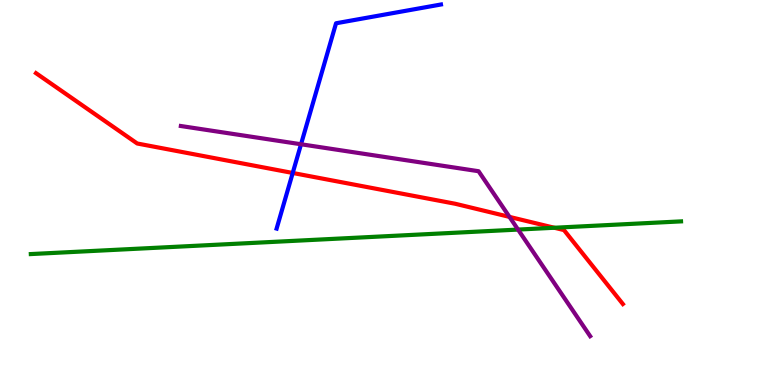[{'lines': ['blue', 'red'], 'intersections': [{'x': 3.78, 'y': 5.51}]}, {'lines': ['green', 'red'], 'intersections': [{'x': 7.15, 'y': 4.08}]}, {'lines': ['purple', 'red'], 'intersections': [{'x': 6.57, 'y': 4.37}]}, {'lines': ['blue', 'green'], 'intersections': []}, {'lines': ['blue', 'purple'], 'intersections': [{'x': 3.88, 'y': 6.25}]}, {'lines': ['green', 'purple'], 'intersections': [{'x': 6.68, 'y': 4.04}]}]